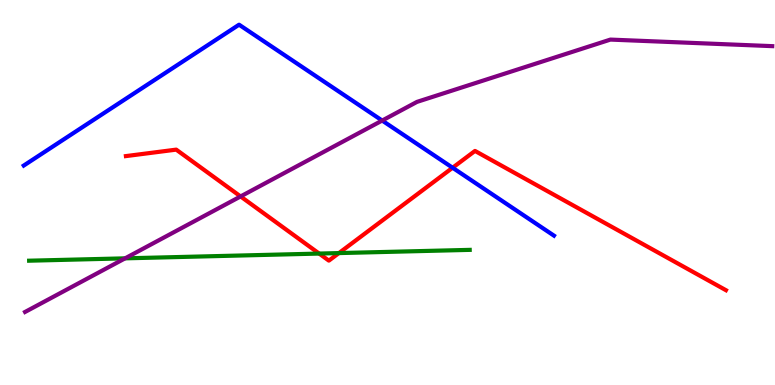[{'lines': ['blue', 'red'], 'intersections': [{'x': 5.84, 'y': 5.64}]}, {'lines': ['green', 'red'], 'intersections': [{'x': 4.12, 'y': 3.41}, {'x': 4.37, 'y': 3.43}]}, {'lines': ['purple', 'red'], 'intersections': [{'x': 3.1, 'y': 4.9}]}, {'lines': ['blue', 'green'], 'intersections': []}, {'lines': ['blue', 'purple'], 'intersections': [{'x': 4.93, 'y': 6.87}]}, {'lines': ['green', 'purple'], 'intersections': [{'x': 1.61, 'y': 3.29}]}]